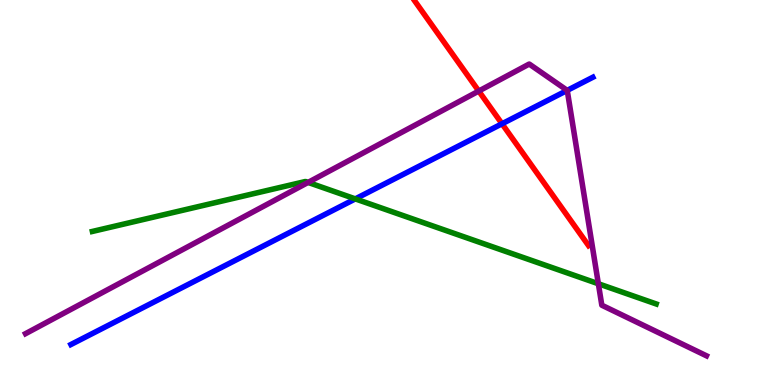[{'lines': ['blue', 'red'], 'intersections': [{'x': 6.48, 'y': 6.78}]}, {'lines': ['green', 'red'], 'intersections': []}, {'lines': ['purple', 'red'], 'intersections': [{'x': 6.18, 'y': 7.63}]}, {'lines': ['blue', 'green'], 'intersections': [{'x': 4.58, 'y': 4.83}]}, {'lines': ['blue', 'purple'], 'intersections': [{'x': 7.32, 'y': 7.65}]}, {'lines': ['green', 'purple'], 'intersections': [{'x': 3.98, 'y': 5.26}, {'x': 7.72, 'y': 2.63}]}]